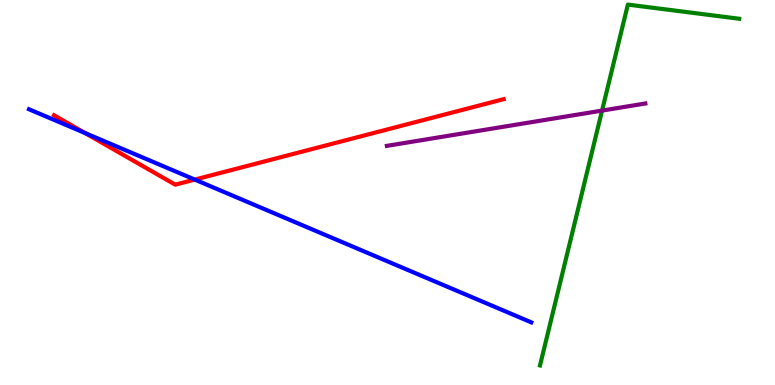[{'lines': ['blue', 'red'], 'intersections': [{'x': 1.1, 'y': 6.54}, {'x': 2.51, 'y': 5.34}]}, {'lines': ['green', 'red'], 'intersections': []}, {'lines': ['purple', 'red'], 'intersections': []}, {'lines': ['blue', 'green'], 'intersections': []}, {'lines': ['blue', 'purple'], 'intersections': []}, {'lines': ['green', 'purple'], 'intersections': [{'x': 7.77, 'y': 7.13}]}]